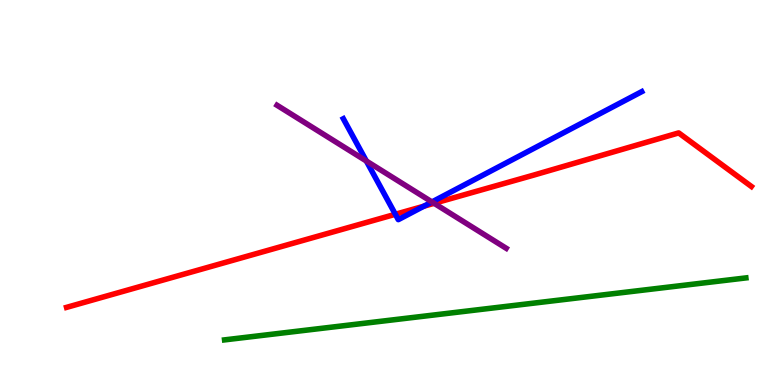[{'lines': ['blue', 'red'], 'intersections': [{'x': 5.1, 'y': 4.43}, {'x': 5.47, 'y': 4.64}]}, {'lines': ['green', 'red'], 'intersections': []}, {'lines': ['purple', 'red'], 'intersections': [{'x': 5.6, 'y': 4.72}]}, {'lines': ['blue', 'green'], 'intersections': []}, {'lines': ['blue', 'purple'], 'intersections': [{'x': 4.73, 'y': 5.82}, {'x': 5.57, 'y': 4.75}]}, {'lines': ['green', 'purple'], 'intersections': []}]